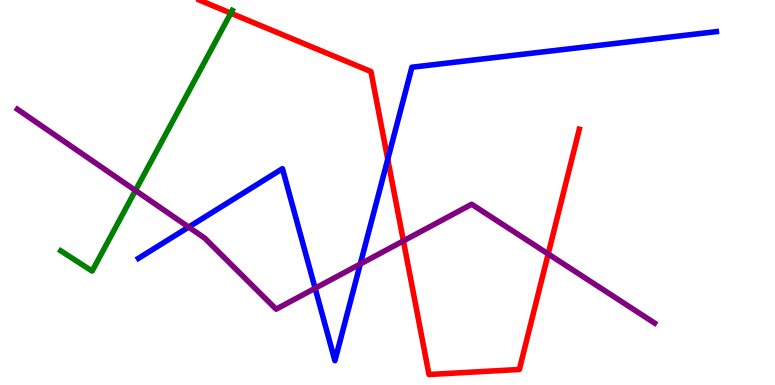[{'lines': ['blue', 'red'], 'intersections': [{'x': 5.0, 'y': 5.86}]}, {'lines': ['green', 'red'], 'intersections': [{'x': 2.98, 'y': 9.66}]}, {'lines': ['purple', 'red'], 'intersections': [{'x': 5.21, 'y': 3.74}, {'x': 7.07, 'y': 3.4}]}, {'lines': ['blue', 'green'], 'intersections': []}, {'lines': ['blue', 'purple'], 'intersections': [{'x': 2.43, 'y': 4.1}, {'x': 4.07, 'y': 2.51}, {'x': 4.65, 'y': 3.14}]}, {'lines': ['green', 'purple'], 'intersections': [{'x': 1.75, 'y': 5.05}]}]